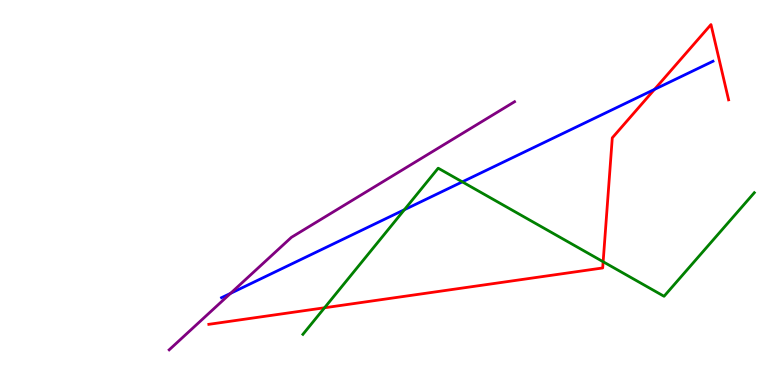[{'lines': ['blue', 'red'], 'intersections': [{'x': 8.45, 'y': 7.68}]}, {'lines': ['green', 'red'], 'intersections': [{'x': 4.19, 'y': 2.01}, {'x': 7.78, 'y': 3.2}]}, {'lines': ['purple', 'red'], 'intersections': []}, {'lines': ['blue', 'green'], 'intersections': [{'x': 5.22, 'y': 4.55}, {'x': 5.97, 'y': 5.28}]}, {'lines': ['blue', 'purple'], 'intersections': [{'x': 2.97, 'y': 2.38}]}, {'lines': ['green', 'purple'], 'intersections': []}]